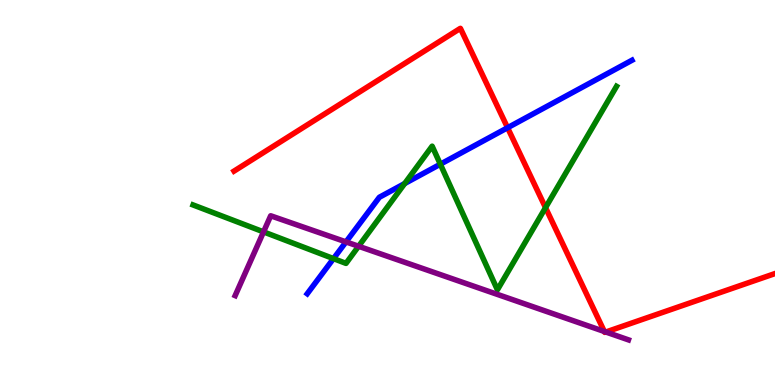[{'lines': ['blue', 'red'], 'intersections': [{'x': 6.55, 'y': 6.68}]}, {'lines': ['green', 'red'], 'intersections': [{'x': 7.04, 'y': 4.61}]}, {'lines': ['purple', 'red'], 'intersections': [{'x': 7.8, 'y': 1.39}, {'x': 7.82, 'y': 1.38}]}, {'lines': ['blue', 'green'], 'intersections': [{'x': 4.3, 'y': 3.28}, {'x': 5.22, 'y': 5.23}, {'x': 5.68, 'y': 5.73}]}, {'lines': ['blue', 'purple'], 'intersections': [{'x': 4.46, 'y': 3.72}]}, {'lines': ['green', 'purple'], 'intersections': [{'x': 3.4, 'y': 3.98}, {'x': 4.63, 'y': 3.6}]}]